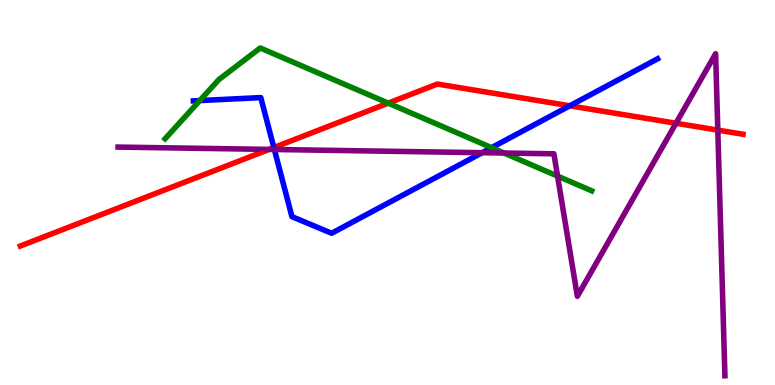[{'lines': ['blue', 'red'], 'intersections': [{'x': 3.53, 'y': 6.17}, {'x': 7.35, 'y': 7.25}]}, {'lines': ['green', 'red'], 'intersections': [{'x': 5.01, 'y': 7.32}]}, {'lines': ['purple', 'red'], 'intersections': [{'x': 3.47, 'y': 6.12}, {'x': 8.72, 'y': 6.8}, {'x': 9.26, 'y': 6.62}]}, {'lines': ['blue', 'green'], 'intersections': [{'x': 2.58, 'y': 7.39}, {'x': 6.34, 'y': 6.16}]}, {'lines': ['blue', 'purple'], 'intersections': [{'x': 3.54, 'y': 6.12}, {'x': 6.22, 'y': 6.03}]}, {'lines': ['green', 'purple'], 'intersections': [{'x': 6.5, 'y': 6.03}, {'x': 7.19, 'y': 5.43}]}]